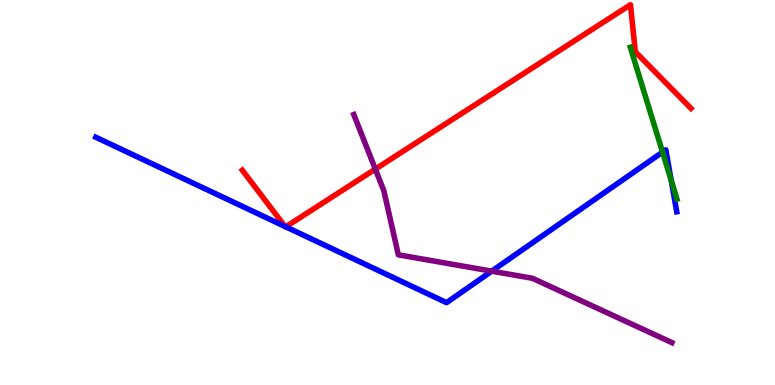[{'lines': ['blue', 'red'], 'intersections': [{'x': 3.68, 'y': 4.12}, {'x': 3.69, 'y': 4.11}]}, {'lines': ['green', 'red'], 'intersections': []}, {'lines': ['purple', 'red'], 'intersections': [{'x': 4.84, 'y': 5.61}]}, {'lines': ['blue', 'green'], 'intersections': [{'x': 8.55, 'y': 6.05}, {'x': 8.66, 'y': 5.32}]}, {'lines': ['blue', 'purple'], 'intersections': [{'x': 6.34, 'y': 2.96}]}, {'lines': ['green', 'purple'], 'intersections': []}]